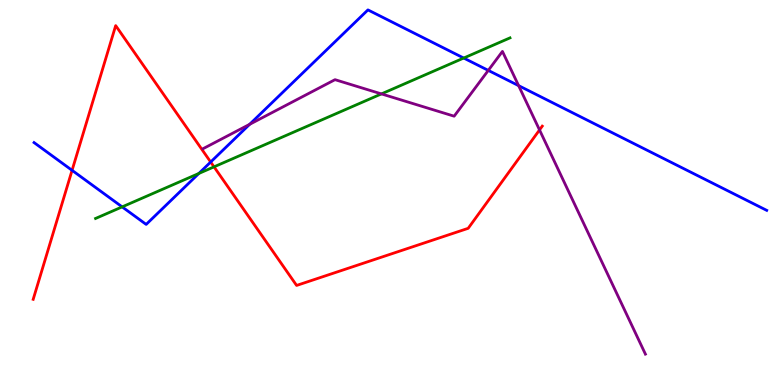[{'lines': ['blue', 'red'], 'intersections': [{'x': 0.93, 'y': 5.58}, {'x': 2.72, 'y': 5.79}]}, {'lines': ['green', 'red'], 'intersections': [{'x': 2.76, 'y': 5.67}]}, {'lines': ['purple', 'red'], 'intersections': [{'x': 6.96, 'y': 6.63}]}, {'lines': ['blue', 'green'], 'intersections': [{'x': 1.58, 'y': 4.63}, {'x': 2.57, 'y': 5.49}, {'x': 5.98, 'y': 8.49}]}, {'lines': ['blue', 'purple'], 'intersections': [{'x': 3.22, 'y': 6.77}, {'x': 6.3, 'y': 8.17}, {'x': 6.69, 'y': 7.78}]}, {'lines': ['green', 'purple'], 'intersections': [{'x': 4.92, 'y': 7.56}]}]